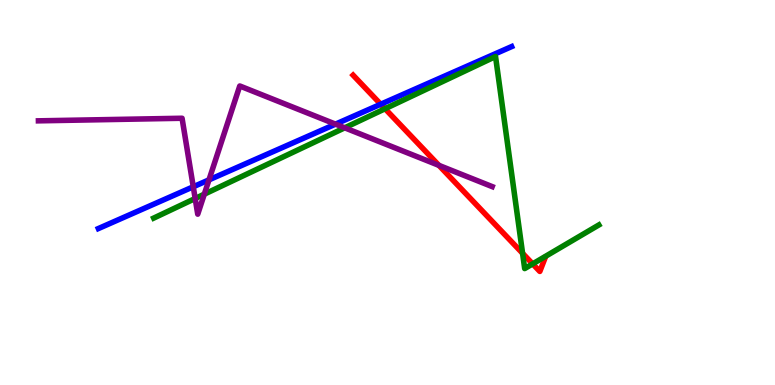[{'lines': ['blue', 'red'], 'intersections': [{'x': 4.91, 'y': 7.29}]}, {'lines': ['green', 'red'], 'intersections': [{'x': 4.97, 'y': 7.18}, {'x': 6.74, 'y': 3.42}, {'x': 6.87, 'y': 3.15}]}, {'lines': ['purple', 'red'], 'intersections': [{'x': 5.66, 'y': 5.7}]}, {'lines': ['blue', 'green'], 'intersections': []}, {'lines': ['blue', 'purple'], 'intersections': [{'x': 2.49, 'y': 5.15}, {'x': 2.7, 'y': 5.33}, {'x': 4.33, 'y': 6.78}]}, {'lines': ['green', 'purple'], 'intersections': [{'x': 2.52, 'y': 4.84}, {'x': 2.64, 'y': 4.96}, {'x': 4.45, 'y': 6.68}]}]